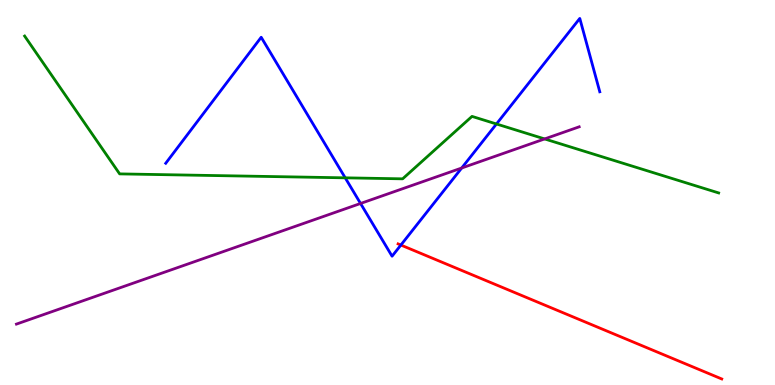[{'lines': ['blue', 'red'], 'intersections': [{'x': 5.17, 'y': 3.64}]}, {'lines': ['green', 'red'], 'intersections': []}, {'lines': ['purple', 'red'], 'intersections': []}, {'lines': ['blue', 'green'], 'intersections': [{'x': 4.45, 'y': 5.38}, {'x': 6.41, 'y': 6.78}]}, {'lines': ['blue', 'purple'], 'intersections': [{'x': 4.65, 'y': 4.72}, {'x': 5.96, 'y': 5.64}]}, {'lines': ['green', 'purple'], 'intersections': [{'x': 7.03, 'y': 6.39}]}]